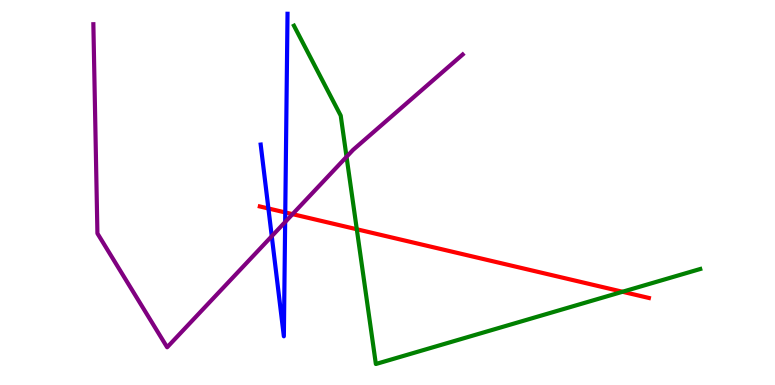[{'lines': ['blue', 'red'], 'intersections': [{'x': 3.46, 'y': 4.59}, {'x': 3.68, 'y': 4.48}]}, {'lines': ['green', 'red'], 'intersections': [{'x': 4.6, 'y': 4.05}, {'x': 8.03, 'y': 2.42}]}, {'lines': ['purple', 'red'], 'intersections': [{'x': 3.77, 'y': 4.44}]}, {'lines': ['blue', 'green'], 'intersections': []}, {'lines': ['blue', 'purple'], 'intersections': [{'x': 3.51, 'y': 3.86}, {'x': 3.68, 'y': 4.23}]}, {'lines': ['green', 'purple'], 'intersections': [{'x': 4.47, 'y': 5.93}]}]